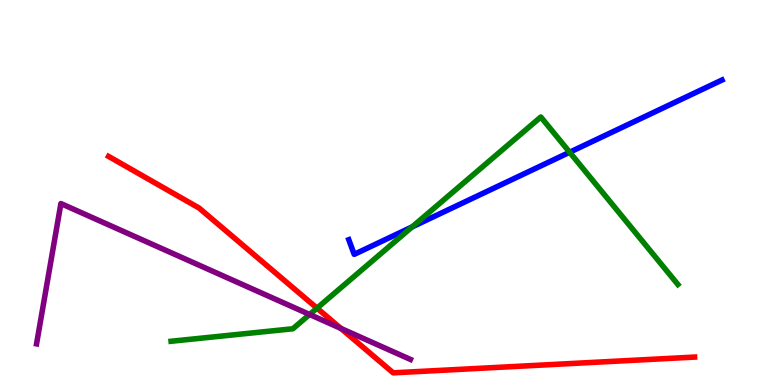[{'lines': ['blue', 'red'], 'intersections': []}, {'lines': ['green', 'red'], 'intersections': [{'x': 4.09, 'y': 2.0}]}, {'lines': ['purple', 'red'], 'intersections': [{'x': 4.4, 'y': 1.47}]}, {'lines': ['blue', 'green'], 'intersections': [{'x': 5.32, 'y': 4.11}, {'x': 7.35, 'y': 6.05}]}, {'lines': ['blue', 'purple'], 'intersections': []}, {'lines': ['green', 'purple'], 'intersections': [{'x': 3.99, 'y': 1.83}]}]